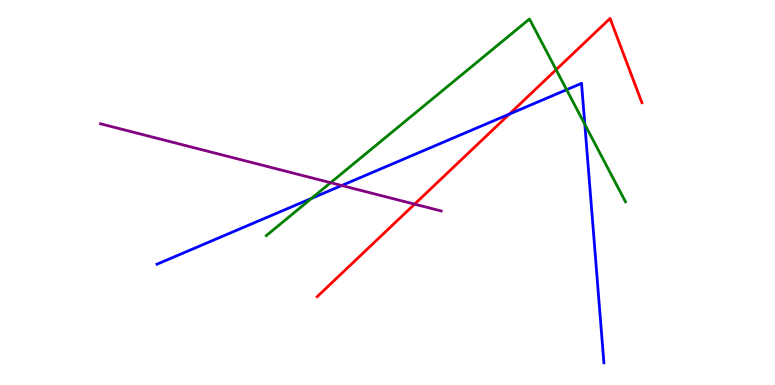[{'lines': ['blue', 'red'], 'intersections': [{'x': 6.57, 'y': 7.04}]}, {'lines': ['green', 'red'], 'intersections': [{'x': 7.18, 'y': 8.19}]}, {'lines': ['purple', 'red'], 'intersections': [{'x': 5.35, 'y': 4.7}]}, {'lines': ['blue', 'green'], 'intersections': [{'x': 4.02, 'y': 4.85}, {'x': 7.31, 'y': 7.67}, {'x': 7.55, 'y': 6.77}]}, {'lines': ['blue', 'purple'], 'intersections': [{'x': 4.41, 'y': 5.18}]}, {'lines': ['green', 'purple'], 'intersections': [{'x': 4.27, 'y': 5.26}]}]